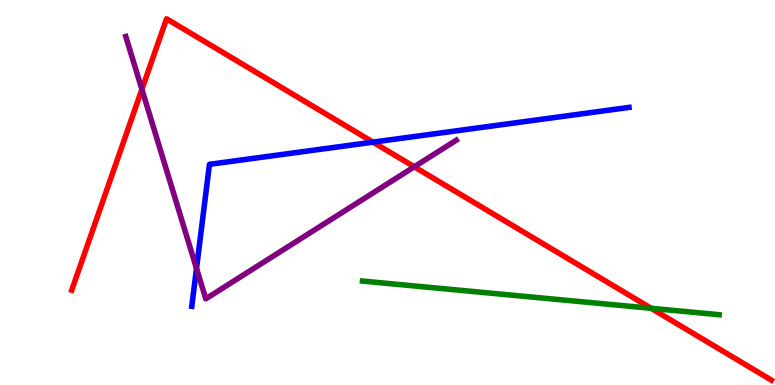[{'lines': ['blue', 'red'], 'intersections': [{'x': 4.81, 'y': 6.31}]}, {'lines': ['green', 'red'], 'intersections': [{'x': 8.4, 'y': 1.99}]}, {'lines': ['purple', 'red'], 'intersections': [{'x': 1.83, 'y': 7.68}, {'x': 5.35, 'y': 5.67}]}, {'lines': ['blue', 'green'], 'intersections': []}, {'lines': ['blue', 'purple'], 'intersections': [{'x': 2.54, 'y': 3.03}]}, {'lines': ['green', 'purple'], 'intersections': []}]